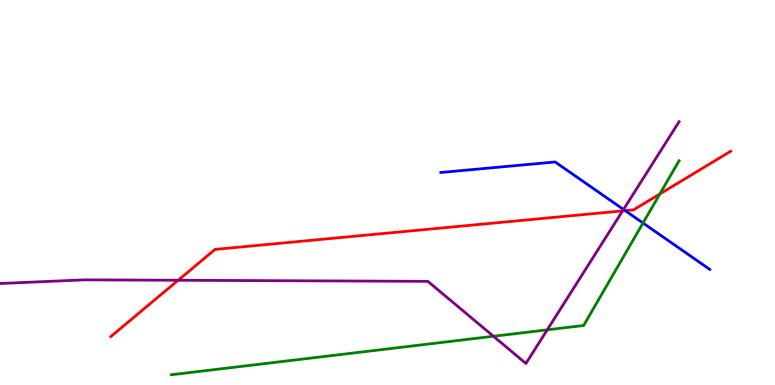[{'lines': ['blue', 'red'], 'intersections': [{'x': 8.07, 'y': 4.53}]}, {'lines': ['green', 'red'], 'intersections': [{'x': 8.51, 'y': 4.96}]}, {'lines': ['purple', 'red'], 'intersections': [{'x': 2.3, 'y': 2.72}, {'x': 8.03, 'y': 4.52}]}, {'lines': ['blue', 'green'], 'intersections': [{'x': 8.3, 'y': 4.21}]}, {'lines': ['blue', 'purple'], 'intersections': [{'x': 8.05, 'y': 4.56}]}, {'lines': ['green', 'purple'], 'intersections': [{'x': 6.37, 'y': 1.27}, {'x': 7.06, 'y': 1.43}]}]